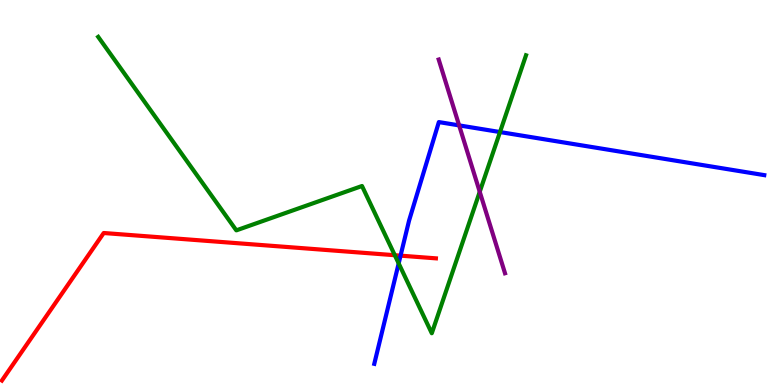[{'lines': ['blue', 'red'], 'intersections': [{'x': 5.17, 'y': 3.36}]}, {'lines': ['green', 'red'], 'intersections': [{'x': 5.09, 'y': 3.37}]}, {'lines': ['purple', 'red'], 'intersections': []}, {'lines': ['blue', 'green'], 'intersections': [{'x': 5.14, 'y': 3.16}, {'x': 6.45, 'y': 6.57}]}, {'lines': ['blue', 'purple'], 'intersections': [{'x': 5.92, 'y': 6.74}]}, {'lines': ['green', 'purple'], 'intersections': [{'x': 6.19, 'y': 5.02}]}]